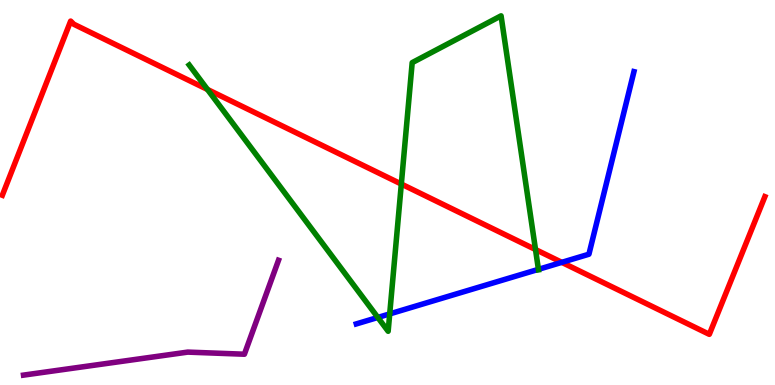[{'lines': ['blue', 'red'], 'intersections': [{'x': 7.25, 'y': 3.19}]}, {'lines': ['green', 'red'], 'intersections': [{'x': 2.68, 'y': 7.68}, {'x': 5.18, 'y': 5.22}, {'x': 6.91, 'y': 3.52}]}, {'lines': ['purple', 'red'], 'intersections': []}, {'lines': ['blue', 'green'], 'intersections': [{'x': 4.88, 'y': 1.75}, {'x': 5.03, 'y': 1.85}, {'x': 6.95, 'y': 3.0}]}, {'lines': ['blue', 'purple'], 'intersections': []}, {'lines': ['green', 'purple'], 'intersections': []}]